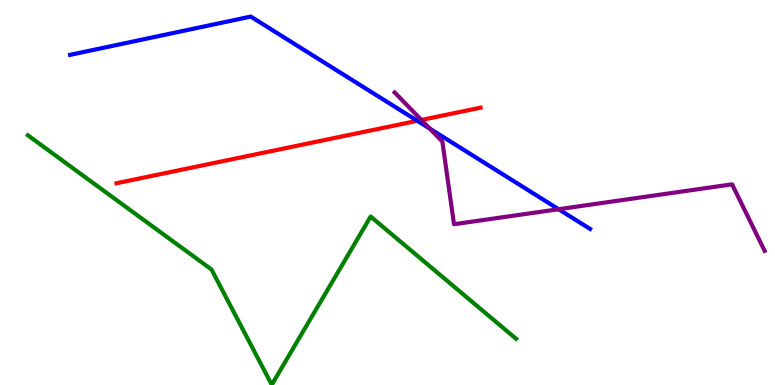[{'lines': ['blue', 'red'], 'intersections': [{'x': 5.38, 'y': 6.86}]}, {'lines': ['green', 'red'], 'intersections': []}, {'lines': ['purple', 'red'], 'intersections': [{'x': 5.44, 'y': 6.88}]}, {'lines': ['blue', 'green'], 'intersections': []}, {'lines': ['blue', 'purple'], 'intersections': [{'x': 5.55, 'y': 6.66}, {'x': 7.21, 'y': 4.57}]}, {'lines': ['green', 'purple'], 'intersections': []}]